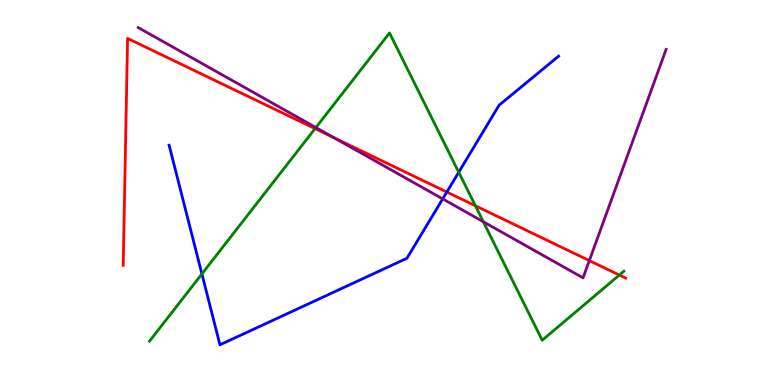[{'lines': ['blue', 'red'], 'intersections': [{'x': 5.77, 'y': 5.01}]}, {'lines': ['green', 'red'], 'intersections': [{'x': 4.07, 'y': 6.66}, {'x': 6.13, 'y': 4.65}, {'x': 7.99, 'y': 2.86}]}, {'lines': ['purple', 'red'], 'intersections': [{'x': 4.31, 'y': 6.42}, {'x': 7.6, 'y': 3.23}]}, {'lines': ['blue', 'green'], 'intersections': [{'x': 2.61, 'y': 2.88}, {'x': 5.92, 'y': 5.53}]}, {'lines': ['blue', 'purple'], 'intersections': [{'x': 5.71, 'y': 4.83}]}, {'lines': ['green', 'purple'], 'intersections': [{'x': 4.08, 'y': 6.69}, {'x': 6.24, 'y': 4.24}]}]